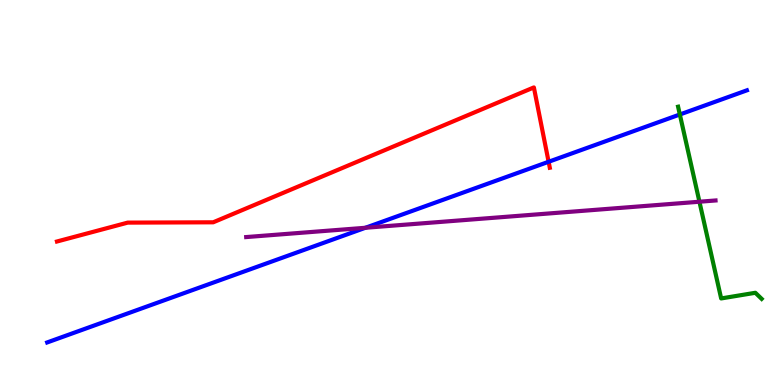[{'lines': ['blue', 'red'], 'intersections': [{'x': 7.08, 'y': 5.8}]}, {'lines': ['green', 'red'], 'intersections': []}, {'lines': ['purple', 'red'], 'intersections': []}, {'lines': ['blue', 'green'], 'intersections': [{'x': 8.77, 'y': 7.03}]}, {'lines': ['blue', 'purple'], 'intersections': [{'x': 4.72, 'y': 4.08}]}, {'lines': ['green', 'purple'], 'intersections': [{'x': 9.02, 'y': 4.76}]}]